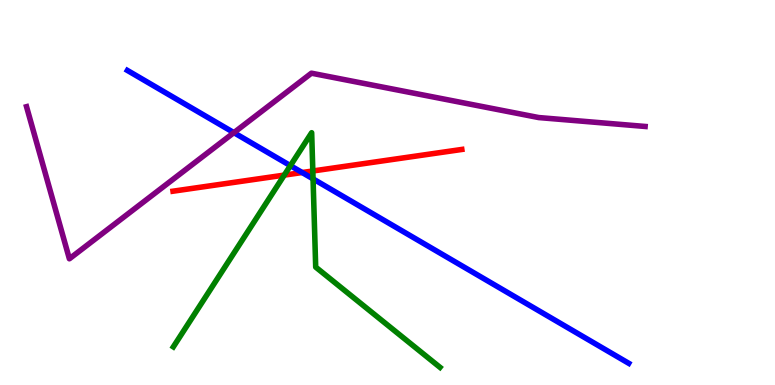[{'lines': ['blue', 'red'], 'intersections': [{'x': 3.9, 'y': 5.52}]}, {'lines': ['green', 'red'], 'intersections': [{'x': 3.67, 'y': 5.45}, {'x': 4.04, 'y': 5.56}]}, {'lines': ['purple', 'red'], 'intersections': []}, {'lines': ['blue', 'green'], 'intersections': [{'x': 3.75, 'y': 5.7}, {'x': 4.04, 'y': 5.35}]}, {'lines': ['blue', 'purple'], 'intersections': [{'x': 3.02, 'y': 6.55}]}, {'lines': ['green', 'purple'], 'intersections': []}]